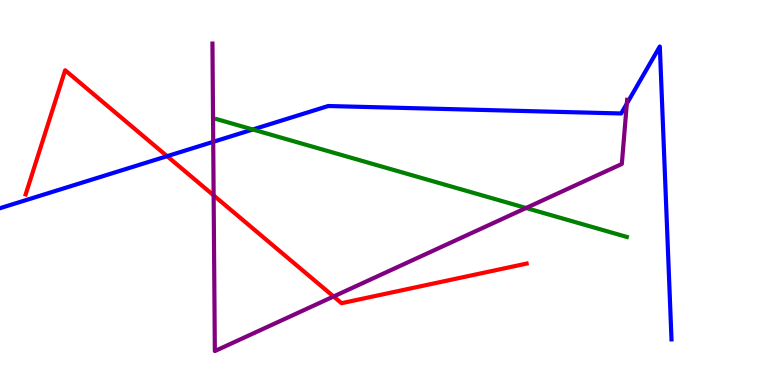[{'lines': ['blue', 'red'], 'intersections': [{'x': 2.16, 'y': 5.94}]}, {'lines': ['green', 'red'], 'intersections': []}, {'lines': ['purple', 'red'], 'intersections': [{'x': 2.76, 'y': 4.93}, {'x': 4.3, 'y': 2.3}]}, {'lines': ['blue', 'green'], 'intersections': [{'x': 3.26, 'y': 6.64}]}, {'lines': ['blue', 'purple'], 'intersections': [{'x': 2.75, 'y': 6.32}, {'x': 8.09, 'y': 7.31}]}, {'lines': ['green', 'purple'], 'intersections': [{'x': 6.79, 'y': 4.6}]}]